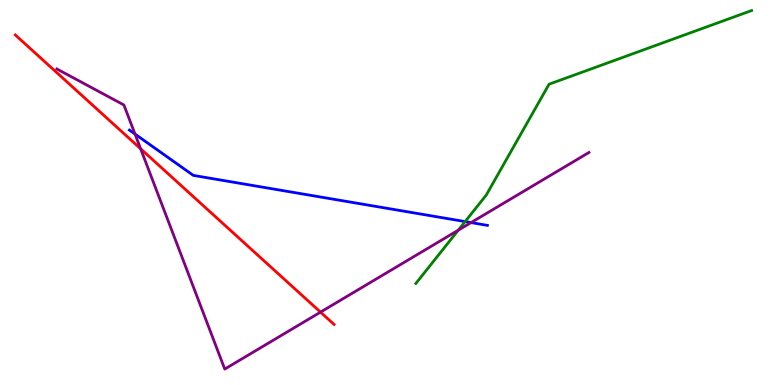[{'lines': ['blue', 'red'], 'intersections': []}, {'lines': ['green', 'red'], 'intersections': []}, {'lines': ['purple', 'red'], 'intersections': [{'x': 1.81, 'y': 6.14}, {'x': 4.14, 'y': 1.89}]}, {'lines': ['blue', 'green'], 'intersections': [{'x': 6.0, 'y': 4.24}]}, {'lines': ['blue', 'purple'], 'intersections': [{'x': 1.74, 'y': 6.52}, {'x': 6.08, 'y': 4.22}]}, {'lines': ['green', 'purple'], 'intersections': [{'x': 5.91, 'y': 4.02}]}]